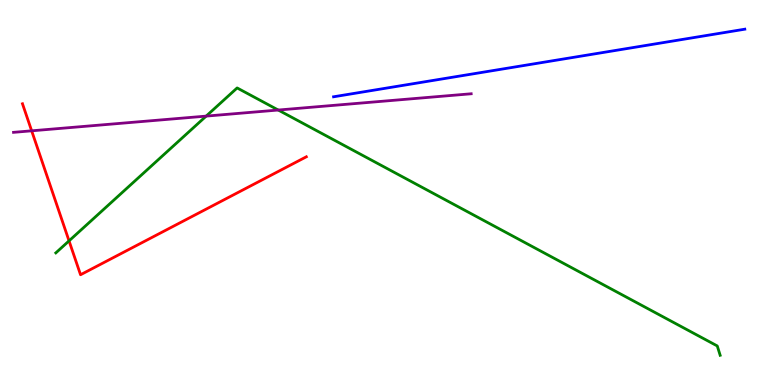[{'lines': ['blue', 'red'], 'intersections': []}, {'lines': ['green', 'red'], 'intersections': [{'x': 0.891, 'y': 3.74}]}, {'lines': ['purple', 'red'], 'intersections': [{'x': 0.409, 'y': 6.6}]}, {'lines': ['blue', 'green'], 'intersections': []}, {'lines': ['blue', 'purple'], 'intersections': []}, {'lines': ['green', 'purple'], 'intersections': [{'x': 2.66, 'y': 6.98}, {'x': 3.59, 'y': 7.14}]}]